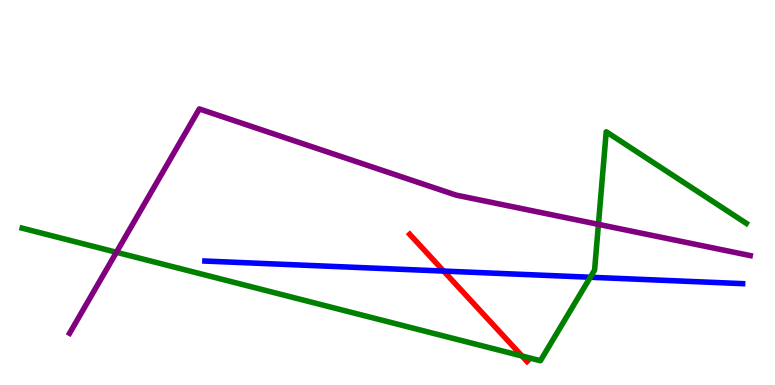[{'lines': ['blue', 'red'], 'intersections': [{'x': 5.72, 'y': 2.96}]}, {'lines': ['green', 'red'], 'intersections': [{'x': 6.74, 'y': 0.753}]}, {'lines': ['purple', 'red'], 'intersections': []}, {'lines': ['blue', 'green'], 'intersections': [{'x': 7.62, 'y': 2.8}]}, {'lines': ['blue', 'purple'], 'intersections': []}, {'lines': ['green', 'purple'], 'intersections': [{'x': 1.5, 'y': 3.45}, {'x': 7.72, 'y': 4.17}]}]